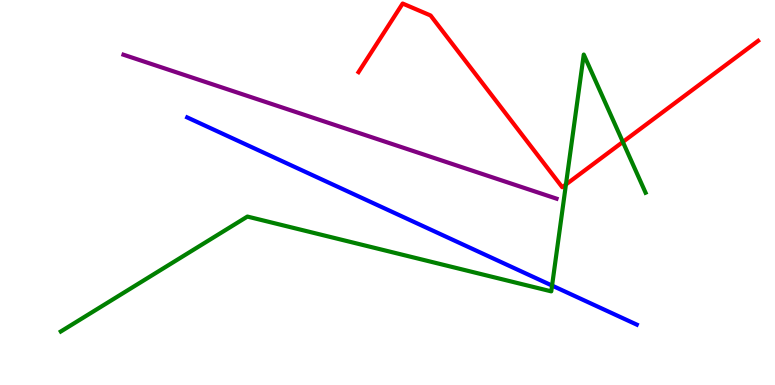[{'lines': ['blue', 'red'], 'intersections': []}, {'lines': ['green', 'red'], 'intersections': [{'x': 7.3, 'y': 5.21}, {'x': 8.04, 'y': 6.31}]}, {'lines': ['purple', 'red'], 'intersections': []}, {'lines': ['blue', 'green'], 'intersections': [{'x': 7.12, 'y': 2.58}]}, {'lines': ['blue', 'purple'], 'intersections': []}, {'lines': ['green', 'purple'], 'intersections': []}]